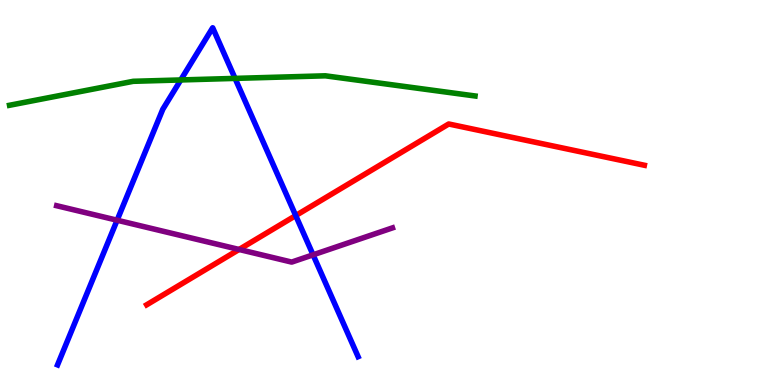[{'lines': ['blue', 'red'], 'intersections': [{'x': 3.82, 'y': 4.4}]}, {'lines': ['green', 'red'], 'intersections': []}, {'lines': ['purple', 'red'], 'intersections': [{'x': 3.09, 'y': 3.52}]}, {'lines': ['blue', 'green'], 'intersections': [{'x': 2.33, 'y': 7.92}, {'x': 3.03, 'y': 7.96}]}, {'lines': ['blue', 'purple'], 'intersections': [{'x': 1.51, 'y': 4.28}, {'x': 4.04, 'y': 3.38}]}, {'lines': ['green', 'purple'], 'intersections': []}]